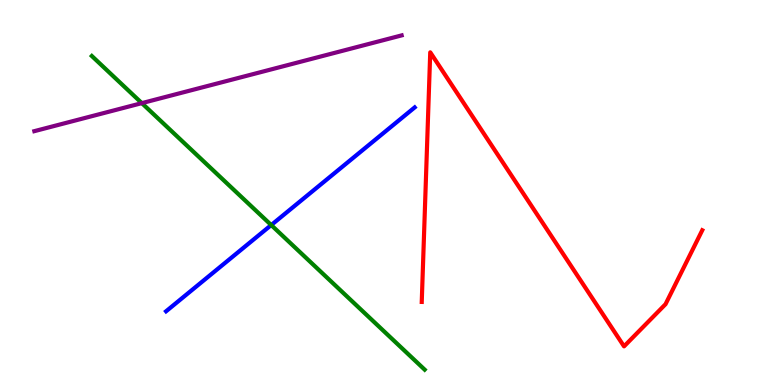[{'lines': ['blue', 'red'], 'intersections': []}, {'lines': ['green', 'red'], 'intersections': []}, {'lines': ['purple', 'red'], 'intersections': []}, {'lines': ['blue', 'green'], 'intersections': [{'x': 3.5, 'y': 4.15}]}, {'lines': ['blue', 'purple'], 'intersections': []}, {'lines': ['green', 'purple'], 'intersections': [{'x': 1.83, 'y': 7.32}]}]